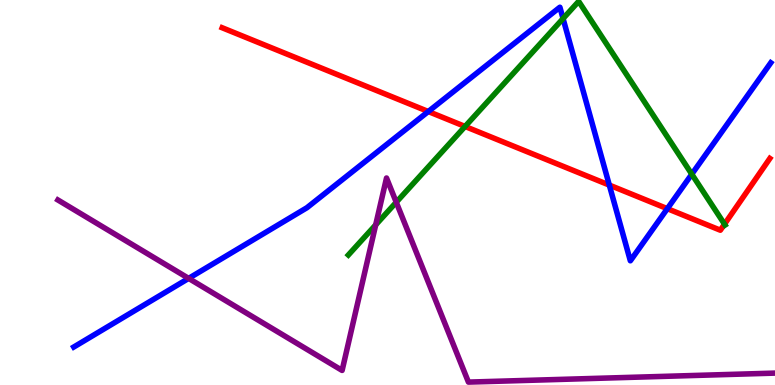[{'lines': ['blue', 'red'], 'intersections': [{'x': 5.53, 'y': 7.1}, {'x': 7.86, 'y': 5.19}, {'x': 8.61, 'y': 4.58}]}, {'lines': ['green', 'red'], 'intersections': [{'x': 6.0, 'y': 6.72}, {'x': 9.35, 'y': 4.18}]}, {'lines': ['purple', 'red'], 'intersections': []}, {'lines': ['blue', 'green'], 'intersections': [{'x': 7.27, 'y': 9.52}, {'x': 8.93, 'y': 5.48}]}, {'lines': ['blue', 'purple'], 'intersections': [{'x': 2.43, 'y': 2.77}]}, {'lines': ['green', 'purple'], 'intersections': [{'x': 4.85, 'y': 4.16}, {'x': 5.11, 'y': 4.75}]}]